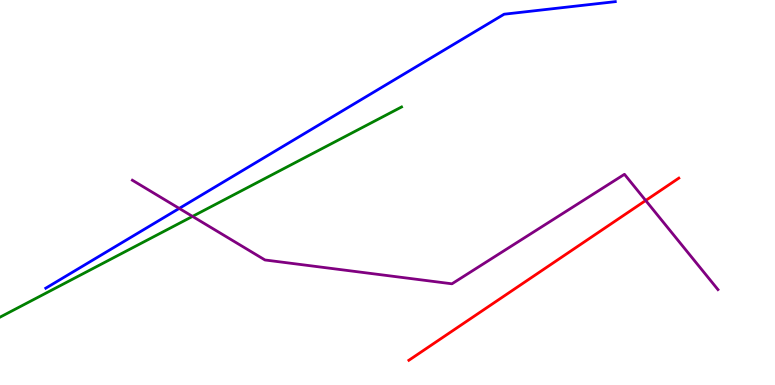[{'lines': ['blue', 'red'], 'intersections': []}, {'lines': ['green', 'red'], 'intersections': []}, {'lines': ['purple', 'red'], 'intersections': [{'x': 8.33, 'y': 4.79}]}, {'lines': ['blue', 'green'], 'intersections': []}, {'lines': ['blue', 'purple'], 'intersections': [{'x': 2.31, 'y': 4.59}]}, {'lines': ['green', 'purple'], 'intersections': [{'x': 2.48, 'y': 4.38}]}]